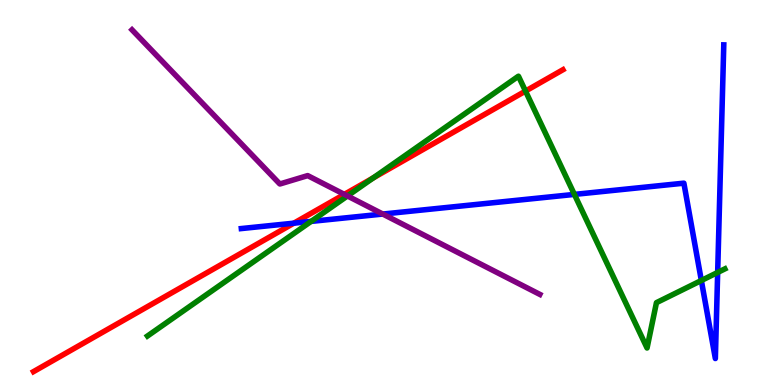[{'lines': ['blue', 'red'], 'intersections': [{'x': 3.79, 'y': 4.2}]}, {'lines': ['green', 'red'], 'intersections': [{'x': 4.81, 'y': 5.38}, {'x': 6.78, 'y': 7.63}]}, {'lines': ['purple', 'red'], 'intersections': [{'x': 4.44, 'y': 4.95}]}, {'lines': ['blue', 'green'], 'intersections': [{'x': 4.01, 'y': 4.25}, {'x': 7.41, 'y': 4.95}, {'x': 9.05, 'y': 2.71}, {'x': 9.26, 'y': 2.92}]}, {'lines': ['blue', 'purple'], 'intersections': [{'x': 4.94, 'y': 4.44}]}, {'lines': ['green', 'purple'], 'intersections': [{'x': 4.48, 'y': 4.91}]}]